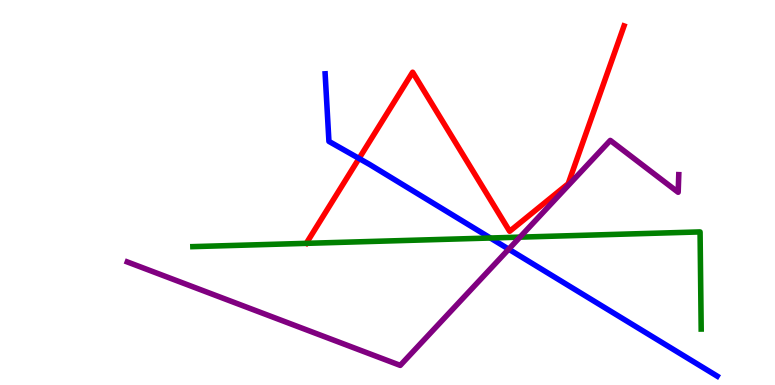[{'lines': ['blue', 'red'], 'intersections': [{'x': 4.63, 'y': 5.88}]}, {'lines': ['green', 'red'], 'intersections': []}, {'lines': ['purple', 'red'], 'intersections': []}, {'lines': ['blue', 'green'], 'intersections': [{'x': 6.33, 'y': 3.82}]}, {'lines': ['blue', 'purple'], 'intersections': [{'x': 6.56, 'y': 3.53}]}, {'lines': ['green', 'purple'], 'intersections': [{'x': 6.71, 'y': 3.84}]}]